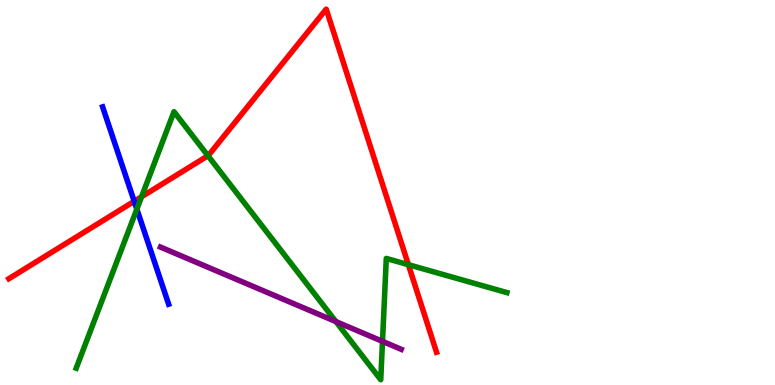[{'lines': ['blue', 'red'], 'intersections': [{'x': 1.73, 'y': 4.77}]}, {'lines': ['green', 'red'], 'intersections': [{'x': 1.83, 'y': 4.89}, {'x': 2.68, 'y': 5.95}, {'x': 5.27, 'y': 3.13}]}, {'lines': ['purple', 'red'], 'intersections': []}, {'lines': ['blue', 'green'], 'intersections': [{'x': 1.77, 'y': 4.57}]}, {'lines': ['blue', 'purple'], 'intersections': []}, {'lines': ['green', 'purple'], 'intersections': [{'x': 4.33, 'y': 1.65}, {'x': 4.94, 'y': 1.13}]}]